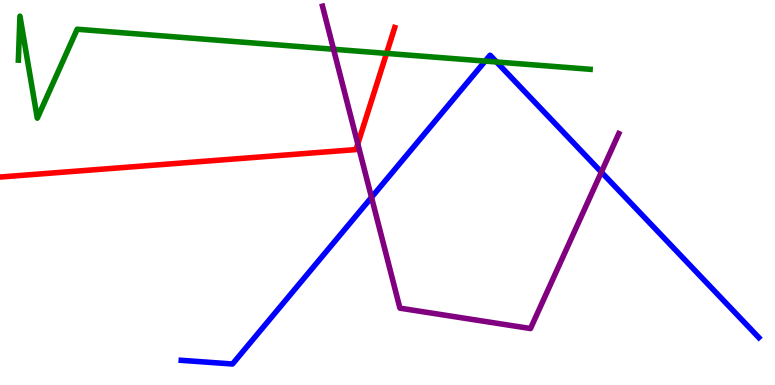[{'lines': ['blue', 'red'], 'intersections': []}, {'lines': ['green', 'red'], 'intersections': [{'x': 4.99, 'y': 8.61}]}, {'lines': ['purple', 'red'], 'intersections': [{'x': 4.62, 'y': 6.26}]}, {'lines': ['blue', 'green'], 'intersections': [{'x': 6.26, 'y': 8.41}, {'x': 6.41, 'y': 8.39}]}, {'lines': ['blue', 'purple'], 'intersections': [{'x': 4.79, 'y': 4.87}, {'x': 7.76, 'y': 5.53}]}, {'lines': ['green', 'purple'], 'intersections': [{'x': 4.3, 'y': 8.72}]}]